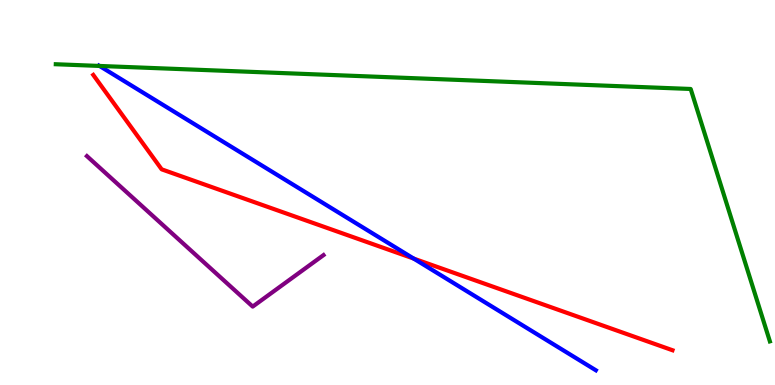[{'lines': ['blue', 'red'], 'intersections': [{'x': 5.34, 'y': 3.28}]}, {'lines': ['green', 'red'], 'intersections': []}, {'lines': ['purple', 'red'], 'intersections': []}, {'lines': ['blue', 'green'], 'intersections': [{'x': 1.28, 'y': 8.29}]}, {'lines': ['blue', 'purple'], 'intersections': []}, {'lines': ['green', 'purple'], 'intersections': []}]